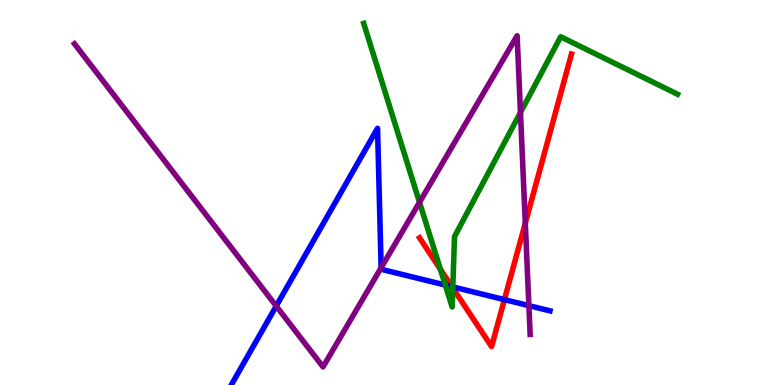[{'lines': ['blue', 'red'], 'intersections': [{'x': 5.83, 'y': 2.55}, {'x': 6.51, 'y': 2.22}]}, {'lines': ['green', 'red'], 'intersections': [{'x': 5.68, 'y': 3.01}, {'x': 5.84, 'y': 2.52}]}, {'lines': ['purple', 'red'], 'intersections': [{'x': 6.78, 'y': 4.2}]}, {'lines': ['blue', 'green'], 'intersections': [{'x': 5.75, 'y': 2.6}, {'x': 5.84, 'y': 2.55}]}, {'lines': ['blue', 'purple'], 'intersections': [{'x': 3.56, 'y': 2.05}, {'x': 4.92, 'y': 3.05}, {'x': 6.82, 'y': 2.06}]}, {'lines': ['green', 'purple'], 'intersections': [{'x': 5.41, 'y': 4.75}, {'x': 6.72, 'y': 7.08}]}]